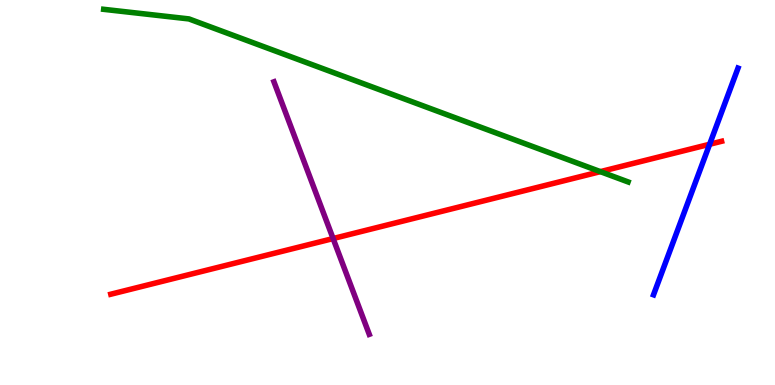[{'lines': ['blue', 'red'], 'intersections': [{'x': 9.16, 'y': 6.25}]}, {'lines': ['green', 'red'], 'intersections': [{'x': 7.75, 'y': 5.54}]}, {'lines': ['purple', 'red'], 'intersections': [{'x': 4.3, 'y': 3.8}]}, {'lines': ['blue', 'green'], 'intersections': []}, {'lines': ['blue', 'purple'], 'intersections': []}, {'lines': ['green', 'purple'], 'intersections': []}]